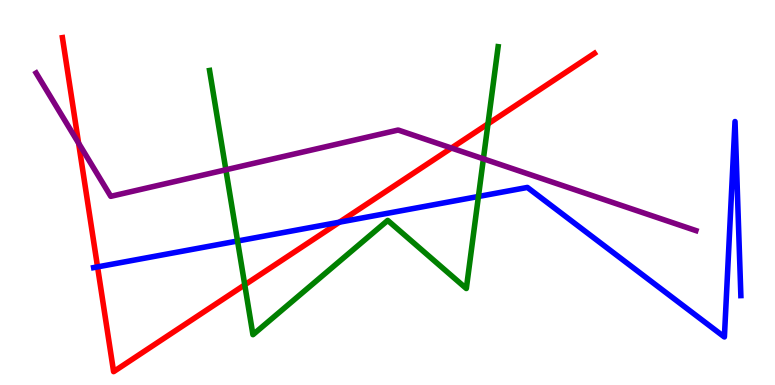[{'lines': ['blue', 'red'], 'intersections': [{'x': 1.26, 'y': 3.07}, {'x': 4.38, 'y': 4.23}]}, {'lines': ['green', 'red'], 'intersections': [{'x': 3.16, 'y': 2.6}, {'x': 6.3, 'y': 6.78}]}, {'lines': ['purple', 'red'], 'intersections': [{'x': 1.01, 'y': 6.28}, {'x': 5.83, 'y': 6.15}]}, {'lines': ['blue', 'green'], 'intersections': [{'x': 3.07, 'y': 3.74}, {'x': 6.17, 'y': 4.9}]}, {'lines': ['blue', 'purple'], 'intersections': []}, {'lines': ['green', 'purple'], 'intersections': [{'x': 2.91, 'y': 5.59}, {'x': 6.24, 'y': 5.87}]}]